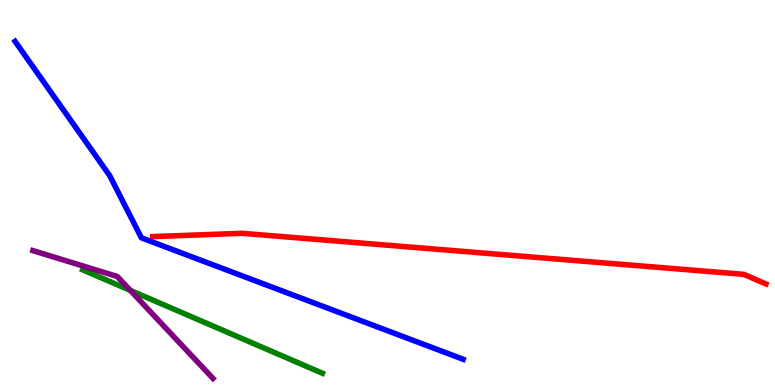[{'lines': ['blue', 'red'], 'intersections': []}, {'lines': ['green', 'red'], 'intersections': []}, {'lines': ['purple', 'red'], 'intersections': []}, {'lines': ['blue', 'green'], 'intersections': []}, {'lines': ['blue', 'purple'], 'intersections': []}, {'lines': ['green', 'purple'], 'intersections': [{'x': 1.68, 'y': 2.46}]}]